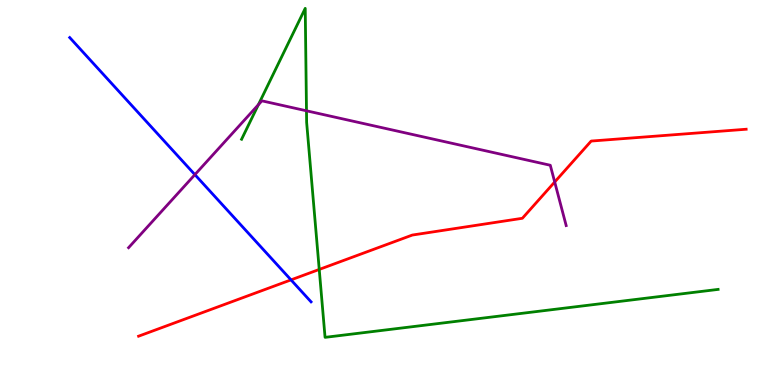[{'lines': ['blue', 'red'], 'intersections': [{'x': 3.75, 'y': 2.73}]}, {'lines': ['green', 'red'], 'intersections': [{'x': 4.12, 'y': 3.0}]}, {'lines': ['purple', 'red'], 'intersections': [{'x': 7.16, 'y': 5.27}]}, {'lines': ['blue', 'green'], 'intersections': []}, {'lines': ['blue', 'purple'], 'intersections': [{'x': 2.51, 'y': 5.46}]}, {'lines': ['green', 'purple'], 'intersections': [{'x': 3.33, 'y': 7.28}, {'x': 3.95, 'y': 7.12}]}]